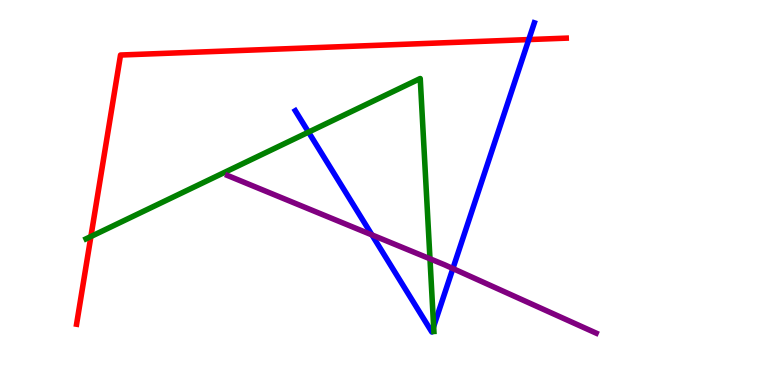[{'lines': ['blue', 'red'], 'intersections': [{'x': 6.82, 'y': 8.97}]}, {'lines': ['green', 'red'], 'intersections': [{'x': 1.17, 'y': 3.86}]}, {'lines': ['purple', 'red'], 'intersections': []}, {'lines': ['blue', 'green'], 'intersections': [{'x': 3.98, 'y': 6.57}, {'x': 5.6, 'y': 1.52}]}, {'lines': ['blue', 'purple'], 'intersections': [{'x': 4.8, 'y': 3.9}, {'x': 5.84, 'y': 3.02}]}, {'lines': ['green', 'purple'], 'intersections': [{'x': 5.55, 'y': 3.28}]}]